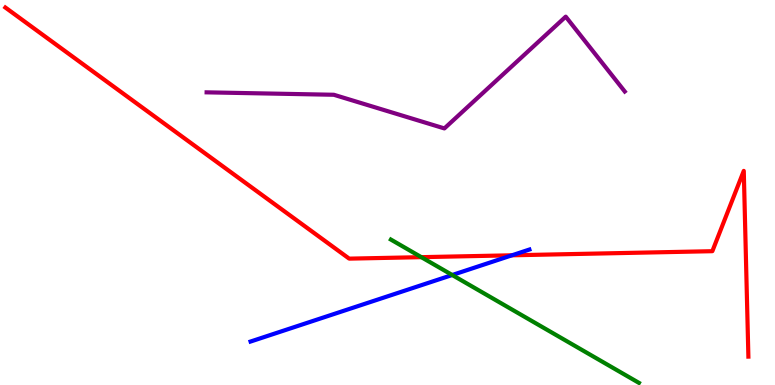[{'lines': ['blue', 'red'], 'intersections': [{'x': 6.61, 'y': 3.37}]}, {'lines': ['green', 'red'], 'intersections': [{'x': 5.44, 'y': 3.32}]}, {'lines': ['purple', 'red'], 'intersections': []}, {'lines': ['blue', 'green'], 'intersections': [{'x': 5.84, 'y': 2.86}]}, {'lines': ['blue', 'purple'], 'intersections': []}, {'lines': ['green', 'purple'], 'intersections': []}]